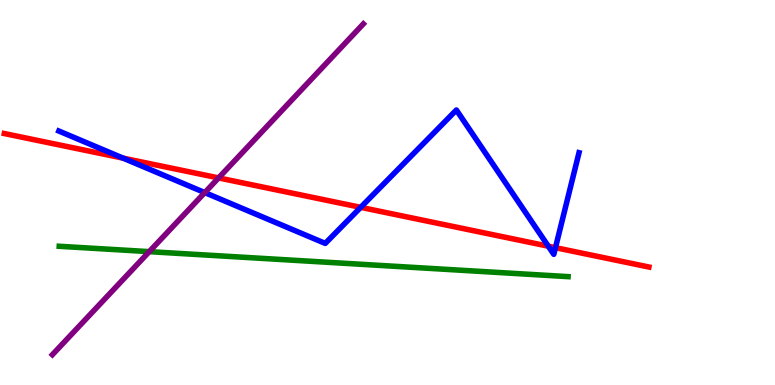[{'lines': ['blue', 'red'], 'intersections': [{'x': 1.59, 'y': 5.89}, {'x': 4.65, 'y': 4.61}, {'x': 7.07, 'y': 3.61}, {'x': 7.17, 'y': 3.57}]}, {'lines': ['green', 'red'], 'intersections': []}, {'lines': ['purple', 'red'], 'intersections': [{'x': 2.82, 'y': 5.38}]}, {'lines': ['blue', 'green'], 'intersections': []}, {'lines': ['blue', 'purple'], 'intersections': [{'x': 2.64, 'y': 5.0}]}, {'lines': ['green', 'purple'], 'intersections': [{'x': 1.93, 'y': 3.46}]}]